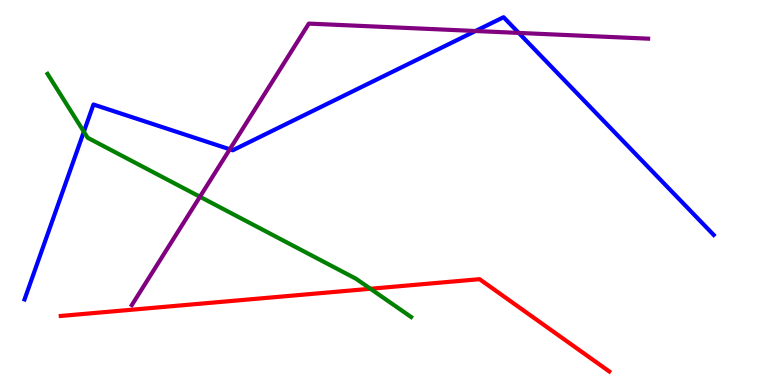[{'lines': ['blue', 'red'], 'intersections': []}, {'lines': ['green', 'red'], 'intersections': [{'x': 4.78, 'y': 2.5}]}, {'lines': ['purple', 'red'], 'intersections': []}, {'lines': ['blue', 'green'], 'intersections': [{'x': 1.08, 'y': 6.58}]}, {'lines': ['blue', 'purple'], 'intersections': [{'x': 2.97, 'y': 6.12}, {'x': 6.14, 'y': 9.19}, {'x': 6.69, 'y': 9.14}]}, {'lines': ['green', 'purple'], 'intersections': [{'x': 2.58, 'y': 4.89}]}]